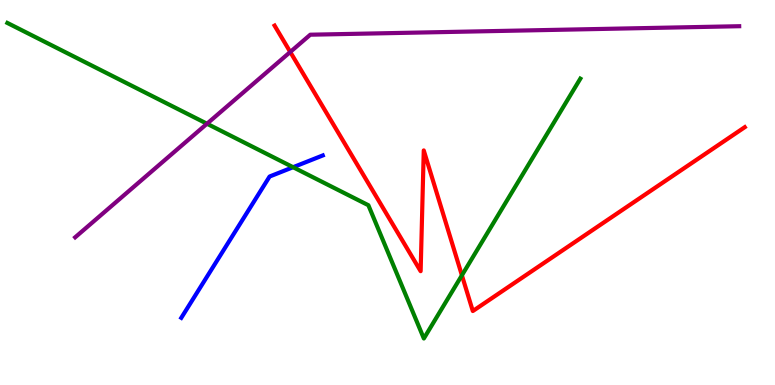[{'lines': ['blue', 'red'], 'intersections': []}, {'lines': ['green', 'red'], 'intersections': [{'x': 5.96, 'y': 2.85}]}, {'lines': ['purple', 'red'], 'intersections': [{'x': 3.75, 'y': 8.65}]}, {'lines': ['blue', 'green'], 'intersections': [{'x': 3.78, 'y': 5.66}]}, {'lines': ['blue', 'purple'], 'intersections': []}, {'lines': ['green', 'purple'], 'intersections': [{'x': 2.67, 'y': 6.79}]}]